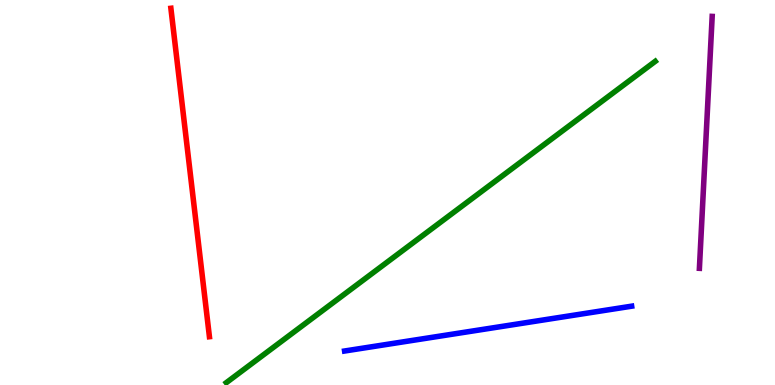[{'lines': ['blue', 'red'], 'intersections': []}, {'lines': ['green', 'red'], 'intersections': []}, {'lines': ['purple', 'red'], 'intersections': []}, {'lines': ['blue', 'green'], 'intersections': []}, {'lines': ['blue', 'purple'], 'intersections': []}, {'lines': ['green', 'purple'], 'intersections': []}]